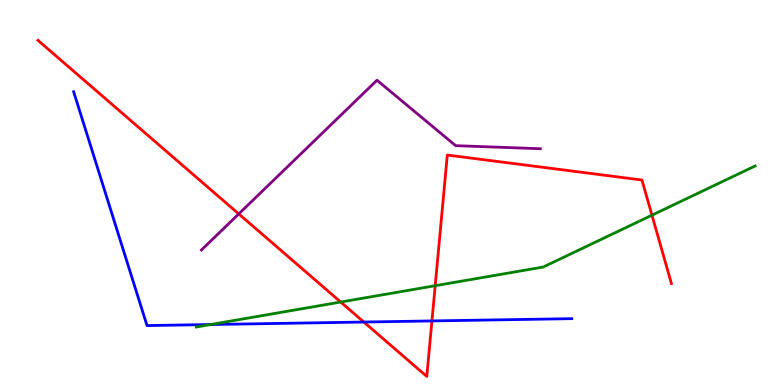[{'lines': ['blue', 'red'], 'intersections': [{'x': 4.69, 'y': 1.64}, {'x': 5.57, 'y': 1.66}]}, {'lines': ['green', 'red'], 'intersections': [{'x': 4.4, 'y': 2.15}, {'x': 5.62, 'y': 2.58}, {'x': 8.41, 'y': 4.41}]}, {'lines': ['purple', 'red'], 'intersections': [{'x': 3.08, 'y': 4.44}]}, {'lines': ['blue', 'green'], 'intersections': [{'x': 2.72, 'y': 1.57}]}, {'lines': ['blue', 'purple'], 'intersections': []}, {'lines': ['green', 'purple'], 'intersections': []}]